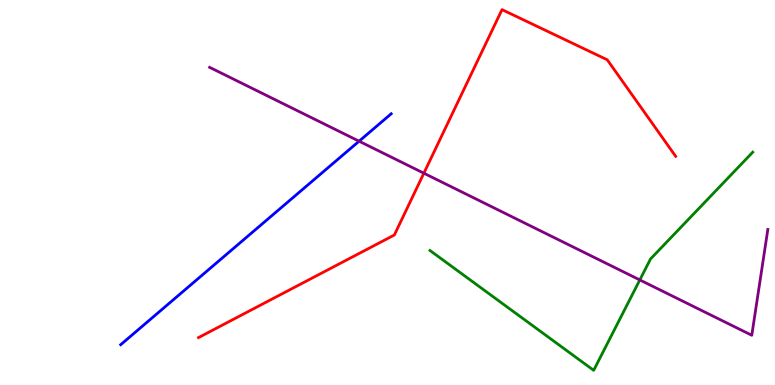[{'lines': ['blue', 'red'], 'intersections': []}, {'lines': ['green', 'red'], 'intersections': []}, {'lines': ['purple', 'red'], 'intersections': [{'x': 5.47, 'y': 5.5}]}, {'lines': ['blue', 'green'], 'intersections': []}, {'lines': ['blue', 'purple'], 'intersections': [{'x': 4.63, 'y': 6.33}]}, {'lines': ['green', 'purple'], 'intersections': [{'x': 8.26, 'y': 2.73}]}]